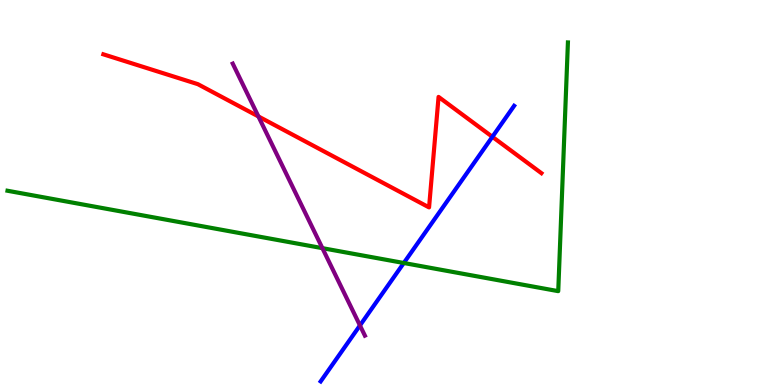[{'lines': ['blue', 'red'], 'intersections': [{'x': 6.35, 'y': 6.45}]}, {'lines': ['green', 'red'], 'intersections': []}, {'lines': ['purple', 'red'], 'intersections': [{'x': 3.33, 'y': 6.98}]}, {'lines': ['blue', 'green'], 'intersections': [{'x': 5.21, 'y': 3.17}]}, {'lines': ['blue', 'purple'], 'intersections': [{'x': 4.64, 'y': 1.55}]}, {'lines': ['green', 'purple'], 'intersections': [{'x': 4.16, 'y': 3.55}]}]